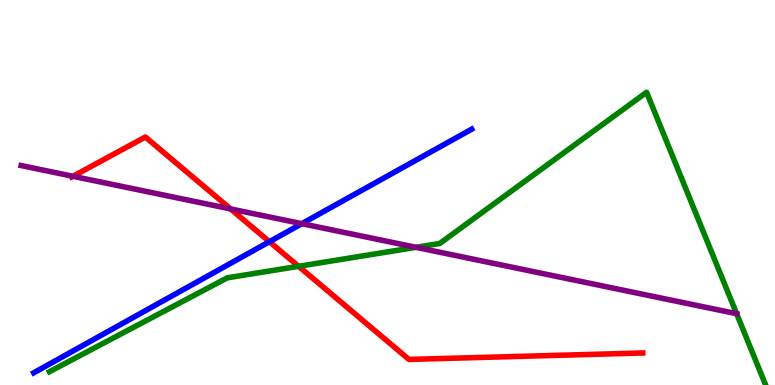[{'lines': ['blue', 'red'], 'intersections': [{'x': 3.48, 'y': 3.72}]}, {'lines': ['green', 'red'], 'intersections': [{'x': 3.85, 'y': 3.08}]}, {'lines': ['purple', 'red'], 'intersections': [{'x': 0.942, 'y': 5.42}, {'x': 2.98, 'y': 4.57}]}, {'lines': ['blue', 'green'], 'intersections': []}, {'lines': ['blue', 'purple'], 'intersections': [{'x': 3.89, 'y': 4.19}]}, {'lines': ['green', 'purple'], 'intersections': [{'x': 5.37, 'y': 3.58}, {'x': 9.51, 'y': 1.85}]}]